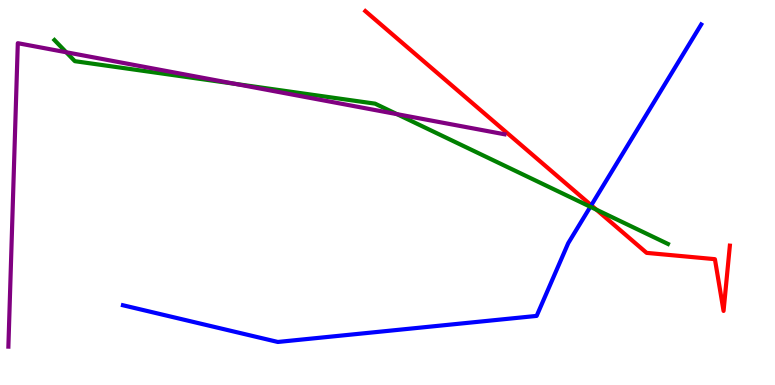[{'lines': ['blue', 'red'], 'intersections': [{'x': 7.63, 'y': 4.67}]}, {'lines': ['green', 'red'], 'intersections': [{'x': 7.69, 'y': 4.56}]}, {'lines': ['purple', 'red'], 'intersections': []}, {'lines': ['blue', 'green'], 'intersections': [{'x': 7.62, 'y': 4.63}]}, {'lines': ['blue', 'purple'], 'intersections': []}, {'lines': ['green', 'purple'], 'intersections': [{'x': 0.854, 'y': 8.64}, {'x': 3.03, 'y': 7.82}, {'x': 5.12, 'y': 7.04}]}]